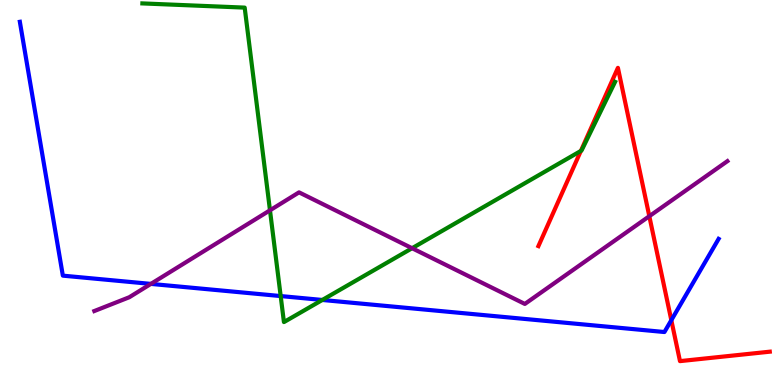[{'lines': ['blue', 'red'], 'intersections': [{'x': 8.66, 'y': 1.68}]}, {'lines': ['green', 'red'], 'intersections': [{'x': 7.49, 'y': 6.08}]}, {'lines': ['purple', 'red'], 'intersections': [{'x': 8.38, 'y': 4.38}]}, {'lines': ['blue', 'green'], 'intersections': [{'x': 3.62, 'y': 2.31}, {'x': 4.16, 'y': 2.21}]}, {'lines': ['blue', 'purple'], 'intersections': [{'x': 1.95, 'y': 2.63}]}, {'lines': ['green', 'purple'], 'intersections': [{'x': 3.48, 'y': 4.54}, {'x': 5.32, 'y': 3.55}]}]